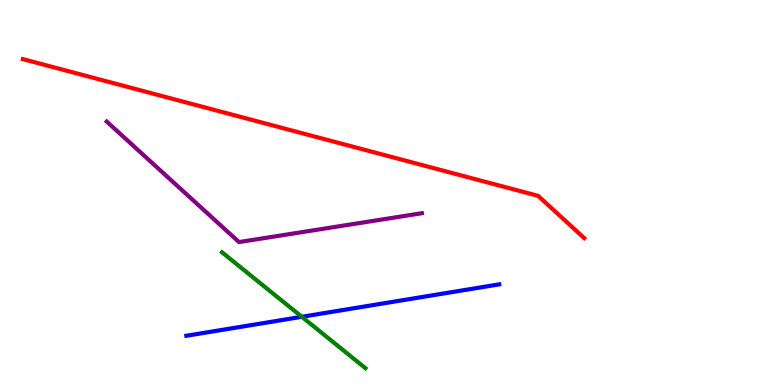[{'lines': ['blue', 'red'], 'intersections': []}, {'lines': ['green', 'red'], 'intersections': []}, {'lines': ['purple', 'red'], 'intersections': []}, {'lines': ['blue', 'green'], 'intersections': [{'x': 3.89, 'y': 1.77}]}, {'lines': ['blue', 'purple'], 'intersections': []}, {'lines': ['green', 'purple'], 'intersections': []}]